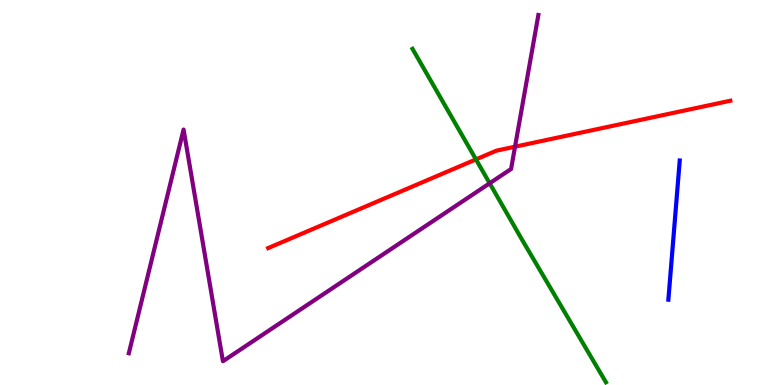[{'lines': ['blue', 'red'], 'intersections': []}, {'lines': ['green', 'red'], 'intersections': [{'x': 6.14, 'y': 5.86}]}, {'lines': ['purple', 'red'], 'intersections': [{'x': 6.65, 'y': 6.19}]}, {'lines': ['blue', 'green'], 'intersections': []}, {'lines': ['blue', 'purple'], 'intersections': []}, {'lines': ['green', 'purple'], 'intersections': [{'x': 6.32, 'y': 5.24}]}]